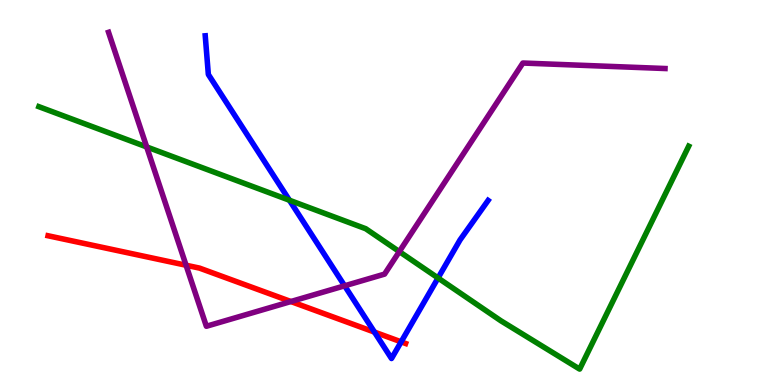[{'lines': ['blue', 'red'], 'intersections': [{'x': 4.83, 'y': 1.37}, {'x': 5.18, 'y': 1.12}]}, {'lines': ['green', 'red'], 'intersections': []}, {'lines': ['purple', 'red'], 'intersections': [{'x': 2.4, 'y': 3.11}, {'x': 3.75, 'y': 2.17}]}, {'lines': ['blue', 'green'], 'intersections': [{'x': 3.73, 'y': 4.8}, {'x': 5.65, 'y': 2.78}]}, {'lines': ['blue', 'purple'], 'intersections': [{'x': 4.45, 'y': 2.58}]}, {'lines': ['green', 'purple'], 'intersections': [{'x': 1.89, 'y': 6.18}, {'x': 5.15, 'y': 3.46}]}]